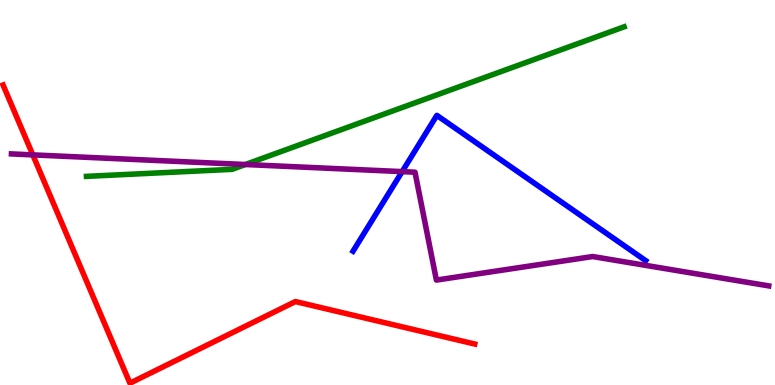[{'lines': ['blue', 'red'], 'intersections': []}, {'lines': ['green', 'red'], 'intersections': []}, {'lines': ['purple', 'red'], 'intersections': [{'x': 0.423, 'y': 5.98}]}, {'lines': ['blue', 'green'], 'intersections': []}, {'lines': ['blue', 'purple'], 'intersections': [{'x': 5.19, 'y': 5.54}]}, {'lines': ['green', 'purple'], 'intersections': [{'x': 3.17, 'y': 5.73}]}]